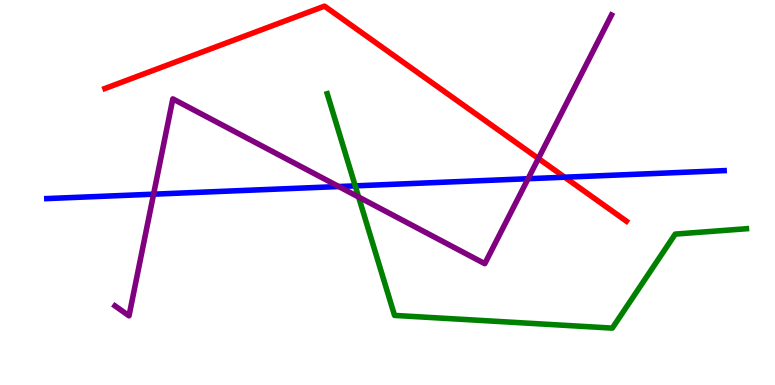[{'lines': ['blue', 'red'], 'intersections': [{'x': 7.29, 'y': 5.4}]}, {'lines': ['green', 'red'], 'intersections': []}, {'lines': ['purple', 'red'], 'intersections': [{'x': 6.95, 'y': 5.88}]}, {'lines': ['blue', 'green'], 'intersections': [{'x': 4.58, 'y': 5.17}]}, {'lines': ['blue', 'purple'], 'intersections': [{'x': 1.98, 'y': 4.96}, {'x': 4.37, 'y': 5.15}, {'x': 6.81, 'y': 5.36}]}, {'lines': ['green', 'purple'], 'intersections': [{'x': 4.63, 'y': 4.88}]}]